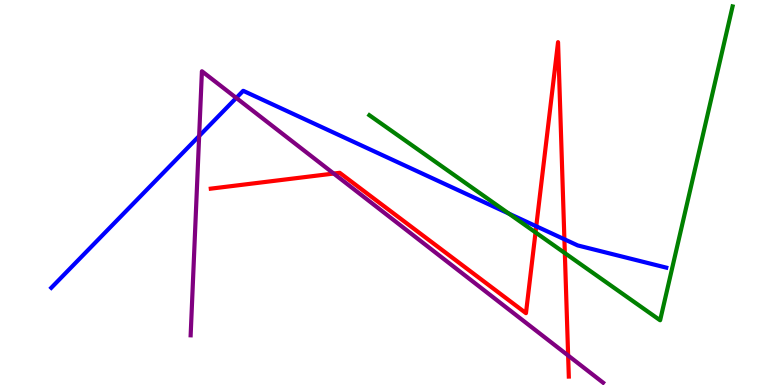[{'lines': ['blue', 'red'], 'intersections': [{'x': 6.92, 'y': 4.12}, {'x': 7.28, 'y': 3.79}]}, {'lines': ['green', 'red'], 'intersections': [{'x': 6.91, 'y': 3.96}, {'x': 7.29, 'y': 3.43}]}, {'lines': ['purple', 'red'], 'intersections': [{'x': 4.31, 'y': 5.49}, {'x': 7.33, 'y': 0.766}]}, {'lines': ['blue', 'green'], 'intersections': [{'x': 6.57, 'y': 4.45}]}, {'lines': ['blue', 'purple'], 'intersections': [{'x': 2.57, 'y': 6.47}, {'x': 3.05, 'y': 7.46}]}, {'lines': ['green', 'purple'], 'intersections': []}]